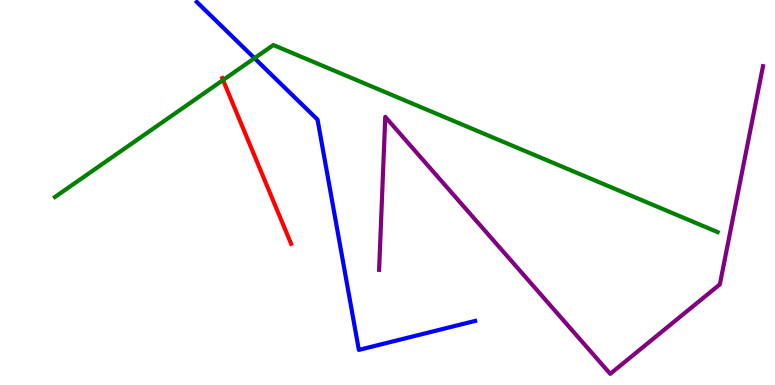[{'lines': ['blue', 'red'], 'intersections': []}, {'lines': ['green', 'red'], 'intersections': [{'x': 2.88, 'y': 7.92}]}, {'lines': ['purple', 'red'], 'intersections': []}, {'lines': ['blue', 'green'], 'intersections': [{'x': 3.28, 'y': 8.49}]}, {'lines': ['blue', 'purple'], 'intersections': []}, {'lines': ['green', 'purple'], 'intersections': []}]